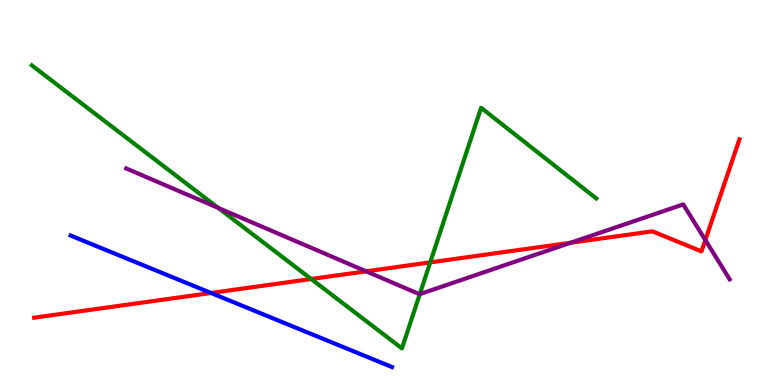[{'lines': ['blue', 'red'], 'intersections': [{'x': 2.72, 'y': 2.39}]}, {'lines': ['green', 'red'], 'intersections': [{'x': 4.02, 'y': 2.75}, {'x': 5.55, 'y': 3.19}]}, {'lines': ['purple', 'red'], 'intersections': [{'x': 4.72, 'y': 2.95}, {'x': 7.36, 'y': 3.69}, {'x': 9.1, 'y': 3.77}]}, {'lines': ['blue', 'green'], 'intersections': []}, {'lines': ['blue', 'purple'], 'intersections': []}, {'lines': ['green', 'purple'], 'intersections': [{'x': 2.82, 'y': 4.6}, {'x': 5.42, 'y': 2.36}]}]